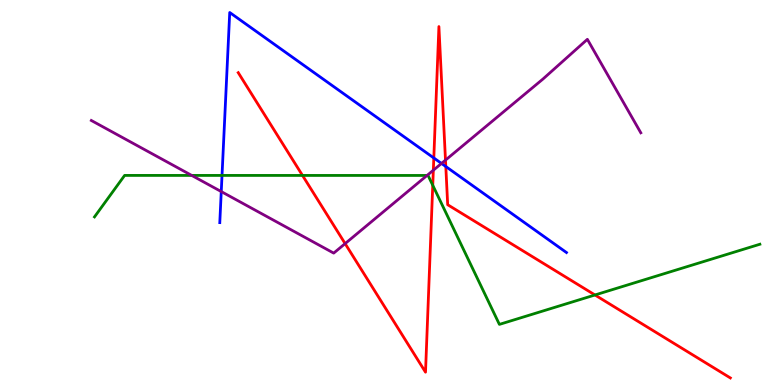[{'lines': ['blue', 'red'], 'intersections': [{'x': 5.6, 'y': 5.9}, {'x': 5.75, 'y': 5.67}]}, {'lines': ['green', 'red'], 'intersections': [{'x': 3.9, 'y': 5.44}, {'x': 5.58, 'y': 5.19}, {'x': 7.68, 'y': 2.34}]}, {'lines': ['purple', 'red'], 'intersections': [{'x': 4.45, 'y': 3.67}, {'x': 5.59, 'y': 5.58}, {'x': 5.75, 'y': 5.84}]}, {'lines': ['blue', 'green'], 'intersections': [{'x': 2.86, 'y': 5.44}]}, {'lines': ['blue', 'purple'], 'intersections': [{'x': 2.85, 'y': 5.02}, {'x': 5.7, 'y': 5.75}]}, {'lines': ['green', 'purple'], 'intersections': [{'x': 2.47, 'y': 5.44}, {'x': 5.51, 'y': 5.44}]}]